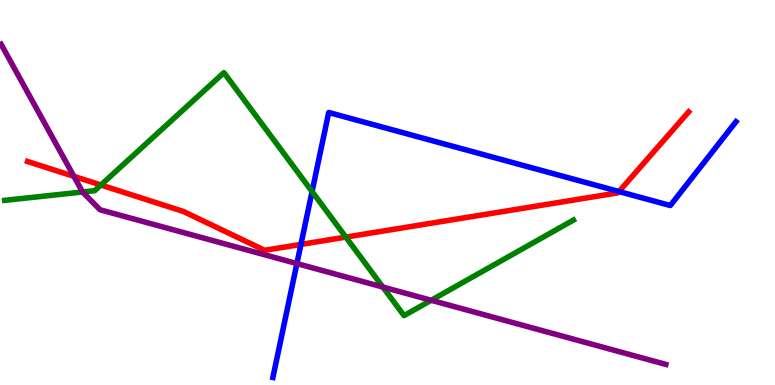[{'lines': ['blue', 'red'], 'intersections': [{'x': 3.88, 'y': 3.65}, {'x': 7.99, 'y': 5.03}]}, {'lines': ['green', 'red'], 'intersections': [{'x': 1.3, 'y': 5.19}, {'x': 4.46, 'y': 3.84}]}, {'lines': ['purple', 'red'], 'intersections': [{'x': 0.954, 'y': 5.42}]}, {'lines': ['blue', 'green'], 'intersections': [{'x': 4.03, 'y': 5.02}]}, {'lines': ['blue', 'purple'], 'intersections': [{'x': 3.83, 'y': 3.15}]}, {'lines': ['green', 'purple'], 'intersections': [{'x': 1.06, 'y': 5.01}, {'x': 4.94, 'y': 2.54}, {'x': 5.56, 'y': 2.2}]}]